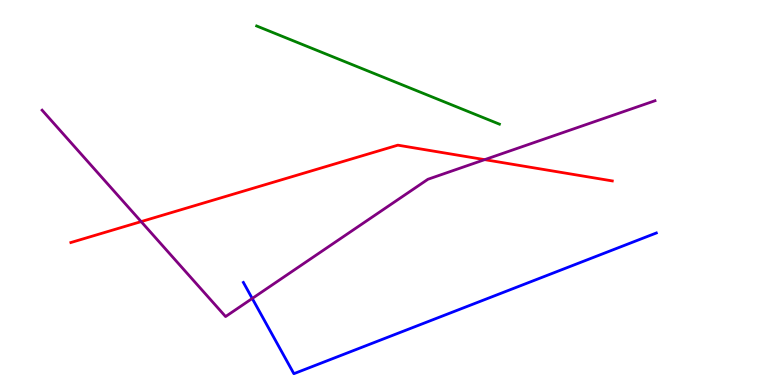[{'lines': ['blue', 'red'], 'intersections': []}, {'lines': ['green', 'red'], 'intersections': []}, {'lines': ['purple', 'red'], 'intersections': [{'x': 1.82, 'y': 4.24}, {'x': 6.25, 'y': 5.85}]}, {'lines': ['blue', 'green'], 'intersections': []}, {'lines': ['blue', 'purple'], 'intersections': [{'x': 3.25, 'y': 2.25}]}, {'lines': ['green', 'purple'], 'intersections': []}]